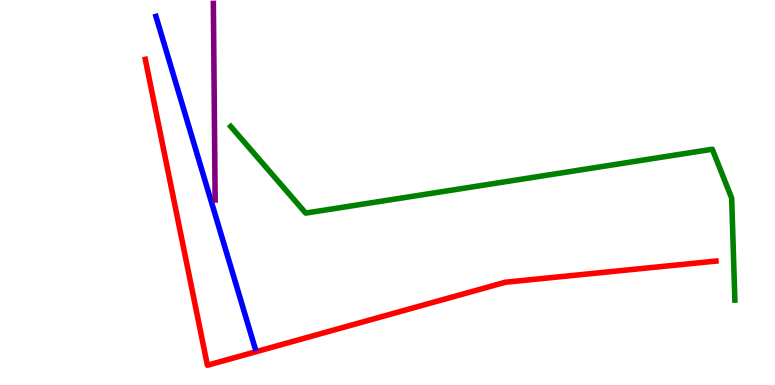[{'lines': ['blue', 'red'], 'intersections': []}, {'lines': ['green', 'red'], 'intersections': []}, {'lines': ['purple', 'red'], 'intersections': []}, {'lines': ['blue', 'green'], 'intersections': []}, {'lines': ['blue', 'purple'], 'intersections': []}, {'lines': ['green', 'purple'], 'intersections': []}]